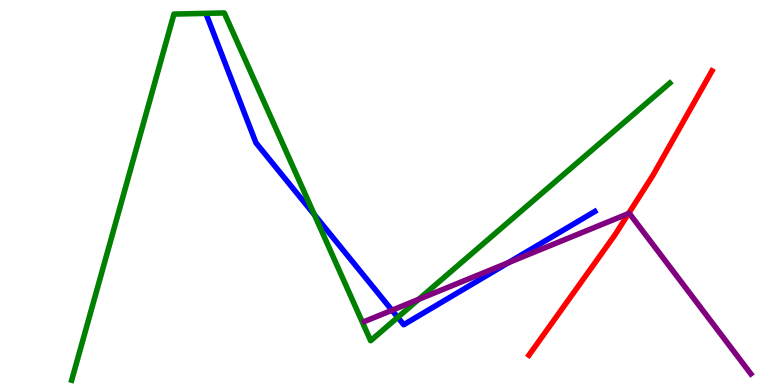[{'lines': ['blue', 'red'], 'intersections': []}, {'lines': ['green', 'red'], 'intersections': []}, {'lines': ['purple', 'red'], 'intersections': [{'x': 8.11, 'y': 4.45}]}, {'lines': ['blue', 'green'], 'intersections': [{'x': 4.06, 'y': 4.42}, {'x': 5.13, 'y': 1.76}]}, {'lines': ['blue', 'purple'], 'intersections': [{'x': 5.06, 'y': 1.94}, {'x': 6.56, 'y': 3.18}]}, {'lines': ['green', 'purple'], 'intersections': [{'x': 5.4, 'y': 2.22}]}]